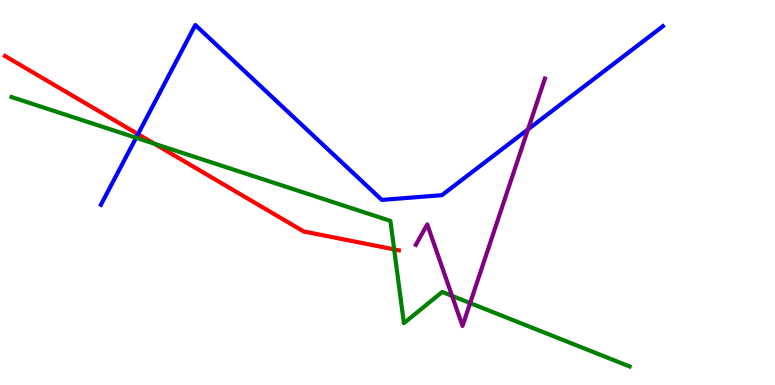[{'lines': ['blue', 'red'], 'intersections': [{'x': 1.78, 'y': 6.52}]}, {'lines': ['green', 'red'], 'intersections': [{'x': 1.99, 'y': 6.27}, {'x': 5.09, 'y': 3.52}]}, {'lines': ['purple', 'red'], 'intersections': []}, {'lines': ['blue', 'green'], 'intersections': [{'x': 1.76, 'y': 6.42}]}, {'lines': ['blue', 'purple'], 'intersections': [{'x': 6.81, 'y': 6.64}]}, {'lines': ['green', 'purple'], 'intersections': [{'x': 5.83, 'y': 2.31}, {'x': 6.07, 'y': 2.13}]}]